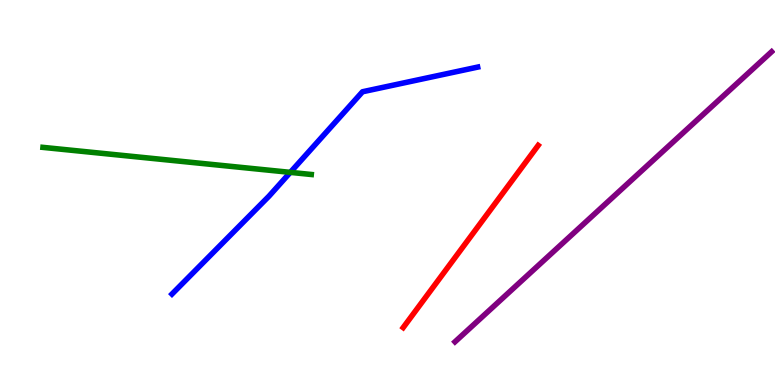[{'lines': ['blue', 'red'], 'intersections': []}, {'lines': ['green', 'red'], 'intersections': []}, {'lines': ['purple', 'red'], 'intersections': []}, {'lines': ['blue', 'green'], 'intersections': [{'x': 3.75, 'y': 5.52}]}, {'lines': ['blue', 'purple'], 'intersections': []}, {'lines': ['green', 'purple'], 'intersections': []}]